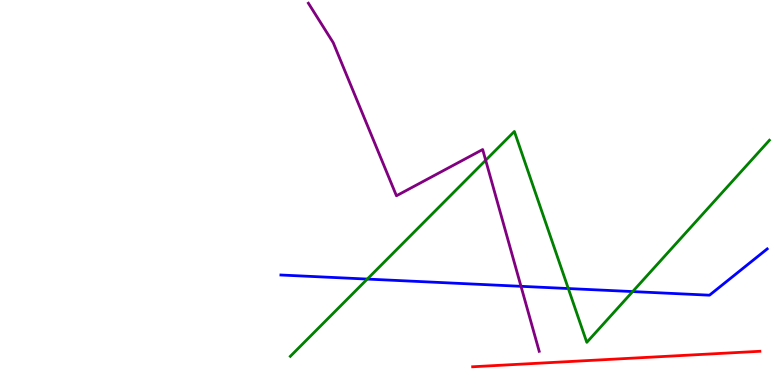[{'lines': ['blue', 'red'], 'intersections': []}, {'lines': ['green', 'red'], 'intersections': []}, {'lines': ['purple', 'red'], 'intersections': []}, {'lines': ['blue', 'green'], 'intersections': [{'x': 4.74, 'y': 2.75}, {'x': 7.33, 'y': 2.51}, {'x': 8.16, 'y': 2.43}]}, {'lines': ['blue', 'purple'], 'intersections': [{'x': 6.72, 'y': 2.56}]}, {'lines': ['green', 'purple'], 'intersections': [{'x': 6.27, 'y': 5.84}]}]